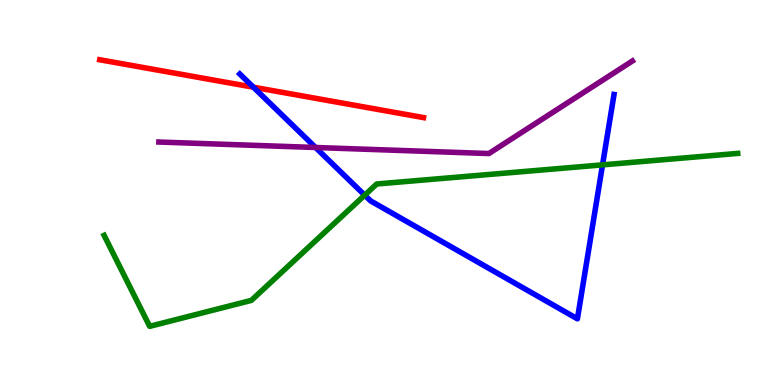[{'lines': ['blue', 'red'], 'intersections': [{'x': 3.27, 'y': 7.74}]}, {'lines': ['green', 'red'], 'intersections': []}, {'lines': ['purple', 'red'], 'intersections': []}, {'lines': ['blue', 'green'], 'intersections': [{'x': 4.71, 'y': 4.93}, {'x': 7.77, 'y': 5.72}]}, {'lines': ['blue', 'purple'], 'intersections': [{'x': 4.07, 'y': 6.17}]}, {'lines': ['green', 'purple'], 'intersections': []}]